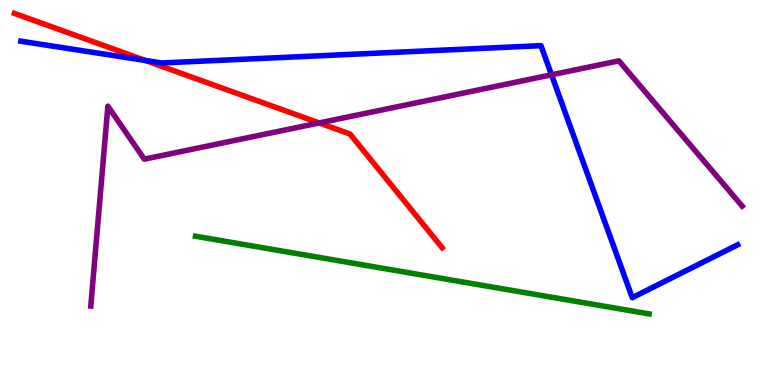[{'lines': ['blue', 'red'], 'intersections': [{'x': 1.88, 'y': 8.43}]}, {'lines': ['green', 'red'], 'intersections': []}, {'lines': ['purple', 'red'], 'intersections': [{'x': 4.12, 'y': 6.81}]}, {'lines': ['blue', 'green'], 'intersections': []}, {'lines': ['blue', 'purple'], 'intersections': [{'x': 7.12, 'y': 8.06}]}, {'lines': ['green', 'purple'], 'intersections': []}]